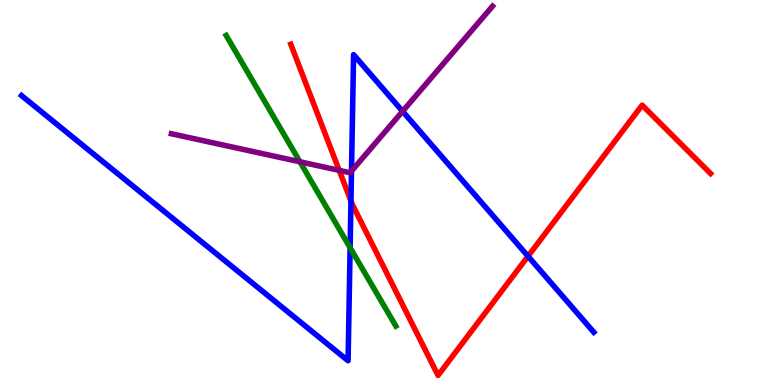[{'lines': ['blue', 'red'], 'intersections': [{'x': 4.53, 'y': 4.78}, {'x': 6.81, 'y': 3.34}]}, {'lines': ['green', 'red'], 'intersections': []}, {'lines': ['purple', 'red'], 'intersections': [{'x': 4.38, 'y': 5.58}]}, {'lines': ['blue', 'green'], 'intersections': [{'x': 4.52, 'y': 3.57}]}, {'lines': ['blue', 'purple'], 'intersections': [{'x': 4.54, 'y': 5.56}, {'x': 5.19, 'y': 7.11}]}, {'lines': ['green', 'purple'], 'intersections': [{'x': 3.87, 'y': 5.8}]}]